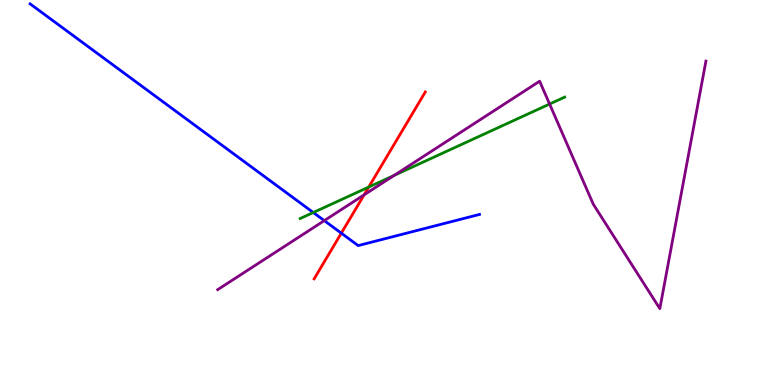[{'lines': ['blue', 'red'], 'intersections': [{'x': 4.4, 'y': 3.94}]}, {'lines': ['green', 'red'], 'intersections': [{'x': 4.76, 'y': 5.14}]}, {'lines': ['purple', 'red'], 'intersections': [{'x': 4.7, 'y': 4.94}]}, {'lines': ['blue', 'green'], 'intersections': [{'x': 4.04, 'y': 4.48}]}, {'lines': ['blue', 'purple'], 'intersections': [{'x': 4.18, 'y': 4.27}]}, {'lines': ['green', 'purple'], 'intersections': [{'x': 5.09, 'y': 5.45}, {'x': 7.09, 'y': 7.3}]}]